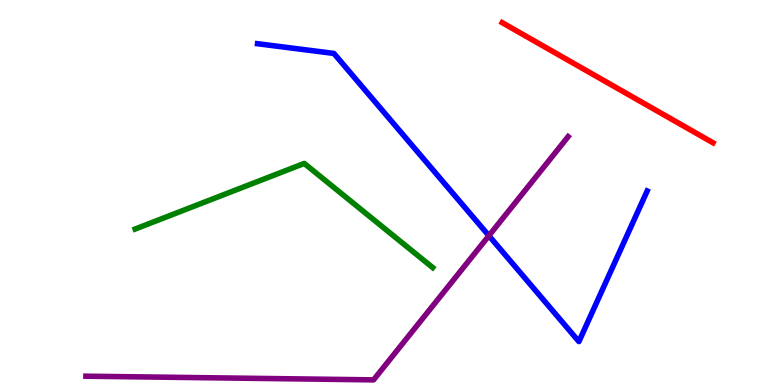[{'lines': ['blue', 'red'], 'intersections': []}, {'lines': ['green', 'red'], 'intersections': []}, {'lines': ['purple', 'red'], 'intersections': []}, {'lines': ['blue', 'green'], 'intersections': []}, {'lines': ['blue', 'purple'], 'intersections': [{'x': 6.31, 'y': 3.88}]}, {'lines': ['green', 'purple'], 'intersections': []}]